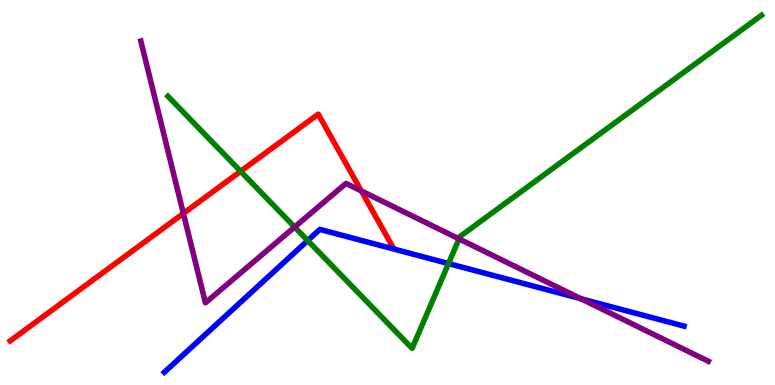[{'lines': ['blue', 'red'], 'intersections': []}, {'lines': ['green', 'red'], 'intersections': [{'x': 3.1, 'y': 5.55}]}, {'lines': ['purple', 'red'], 'intersections': [{'x': 2.37, 'y': 4.46}, {'x': 4.66, 'y': 5.04}]}, {'lines': ['blue', 'green'], 'intersections': [{'x': 3.97, 'y': 3.75}, {'x': 5.79, 'y': 3.15}]}, {'lines': ['blue', 'purple'], 'intersections': [{'x': 7.5, 'y': 2.24}]}, {'lines': ['green', 'purple'], 'intersections': [{'x': 3.8, 'y': 4.1}, {'x': 5.92, 'y': 3.79}]}]